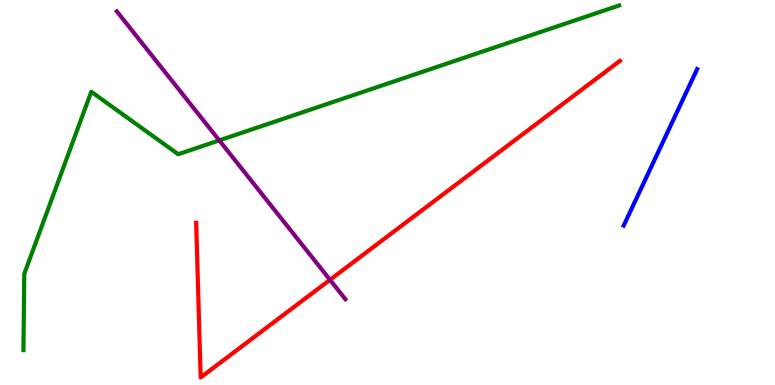[{'lines': ['blue', 'red'], 'intersections': []}, {'lines': ['green', 'red'], 'intersections': []}, {'lines': ['purple', 'red'], 'intersections': [{'x': 4.26, 'y': 2.73}]}, {'lines': ['blue', 'green'], 'intersections': []}, {'lines': ['blue', 'purple'], 'intersections': []}, {'lines': ['green', 'purple'], 'intersections': [{'x': 2.83, 'y': 6.35}]}]